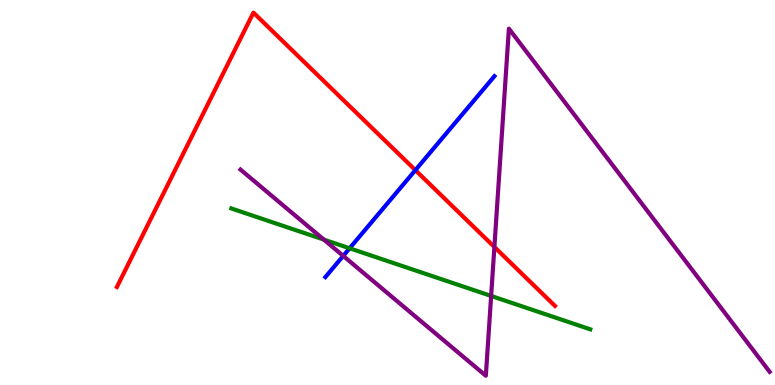[{'lines': ['blue', 'red'], 'intersections': [{'x': 5.36, 'y': 5.58}]}, {'lines': ['green', 'red'], 'intersections': []}, {'lines': ['purple', 'red'], 'intersections': [{'x': 6.38, 'y': 3.58}]}, {'lines': ['blue', 'green'], 'intersections': [{'x': 4.51, 'y': 3.55}]}, {'lines': ['blue', 'purple'], 'intersections': [{'x': 4.43, 'y': 3.35}]}, {'lines': ['green', 'purple'], 'intersections': [{'x': 4.18, 'y': 3.78}, {'x': 6.34, 'y': 2.31}]}]